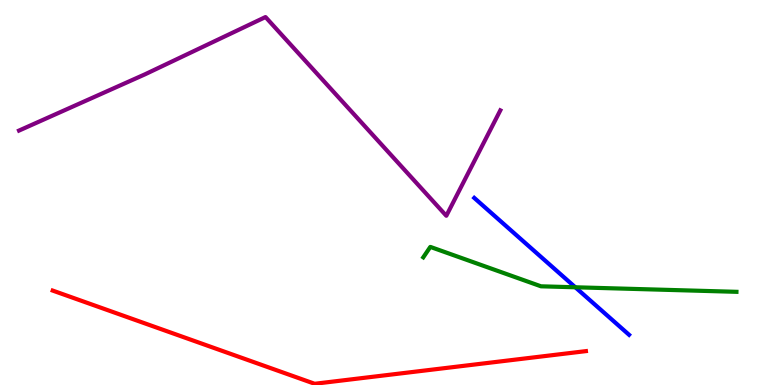[{'lines': ['blue', 'red'], 'intersections': []}, {'lines': ['green', 'red'], 'intersections': []}, {'lines': ['purple', 'red'], 'intersections': []}, {'lines': ['blue', 'green'], 'intersections': [{'x': 7.42, 'y': 2.54}]}, {'lines': ['blue', 'purple'], 'intersections': []}, {'lines': ['green', 'purple'], 'intersections': []}]